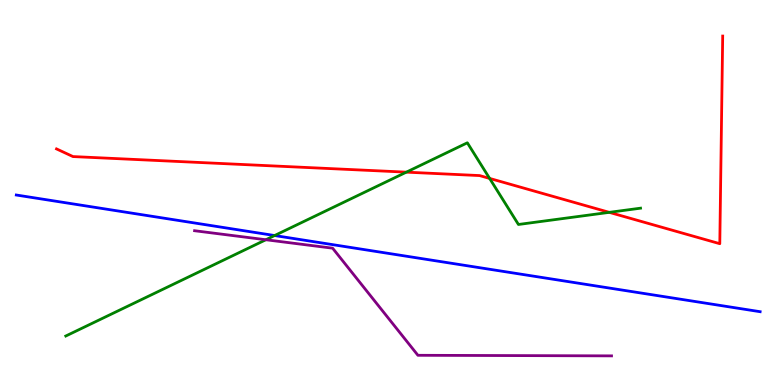[{'lines': ['blue', 'red'], 'intersections': []}, {'lines': ['green', 'red'], 'intersections': [{'x': 5.24, 'y': 5.53}, {'x': 6.32, 'y': 5.37}, {'x': 7.86, 'y': 4.48}]}, {'lines': ['purple', 'red'], 'intersections': []}, {'lines': ['blue', 'green'], 'intersections': [{'x': 3.54, 'y': 3.88}]}, {'lines': ['blue', 'purple'], 'intersections': []}, {'lines': ['green', 'purple'], 'intersections': [{'x': 3.43, 'y': 3.77}]}]